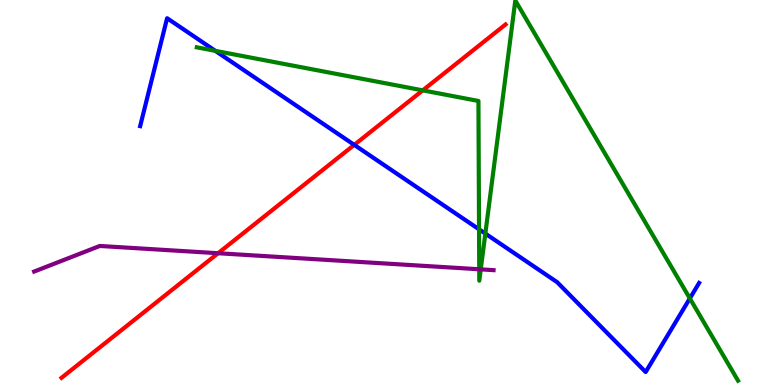[{'lines': ['blue', 'red'], 'intersections': [{'x': 4.57, 'y': 6.24}]}, {'lines': ['green', 'red'], 'intersections': [{'x': 5.45, 'y': 7.65}]}, {'lines': ['purple', 'red'], 'intersections': [{'x': 2.81, 'y': 3.42}]}, {'lines': ['blue', 'green'], 'intersections': [{'x': 2.78, 'y': 8.68}, {'x': 6.18, 'y': 4.04}, {'x': 6.26, 'y': 3.93}, {'x': 8.9, 'y': 2.25}]}, {'lines': ['blue', 'purple'], 'intersections': []}, {'lines': ['green', 'purple'], 'intersections': [{'x': 6.18, 'y': 3.01}, {'x': 6.2, 'y': 3.0}]}]